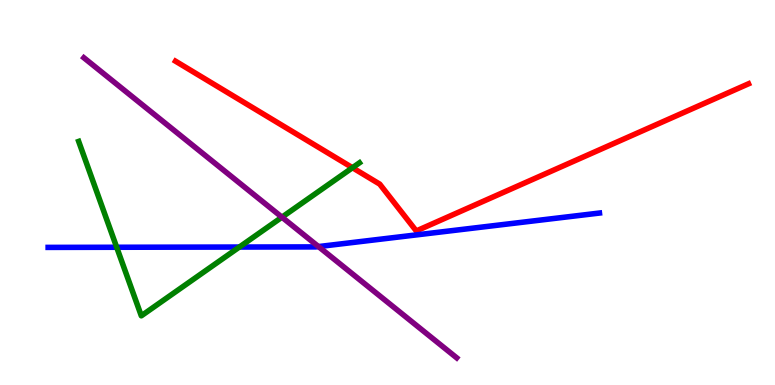[{'lines': ['blue', 'red'], 'intersections': []}, {'lines': ['green', 'red'], 'intersections': [{'x': 4.55, 'y': 5.64}]}, {'lines': ['purple', 'red'], 'intersections': []}, {'lines': ['blue', 'green'], 'intersections': [{'x': 1.51, 'y': 3.58}, {'x': 3.09, 'y': 3.58}]}, {'lines': ['blue', 'purple'], 'intersections': [{'x': 4.11, 'y': 3.6}]}, {'lines': ['green', 'purple'], 'intersections': [{'x': 3.64, 'y': 4.36}]}]